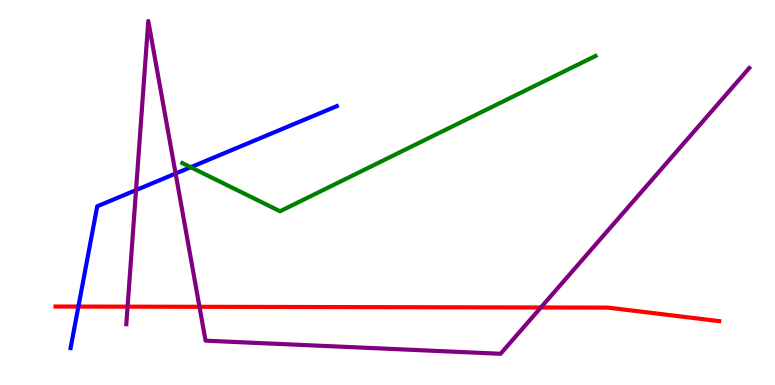[{'lines': ['blue', 'red'], 'intersections': [{'x': 1.01, 'y': 2.04}]}, {'lines': ['green', 'red'], 'intersections': []}, {'lines': ['purple', 'red'], 'intersections': [{'x': 1.65, 'y': 2.03}, {'x': 2.57, 'y': 2.03}, {'x': 6.98, 'y': 2.01}]}, {'lines': ['blue', 'green'], 'intersections': [{'x': 2.46, 'y': 5.66}]}, {'lines': ['blue', 'purple'], 'intersections': [{'x': 1.76, 'y': 5.06}, {'x': 2.27, 'y': 5.49}]}, {'lines': ['green', 'purple'], 'intersections': []}]